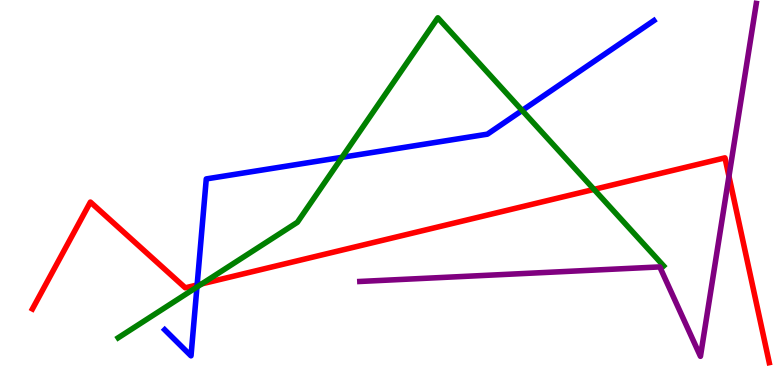[{'lines': ['blue', 'red'], 'intersections': [{'x': 2.54, 'y': 2.6}]}, {'lines': ['green', 'red'], 'intersections': [{'x': 2.61, 'y': 2.63}, {'x': 7.66, 'y': 5.08}]}, {'lines': ['purple', 'red'], 'intersections': [{'x': 9.41, 'y': 5.42}]}, {'lines': ['blue', 'green'], 'intersections': [{'x': 2.54, 'y': 2.55}, {'x': 4.41, 'y': 5.91}, {'x': 6.74, 'y': 7.13}]}, {'lines': ['blue', 'purple'], 'intersections': []}, {'lines': ['green', 'purple'], 'intersections': []}]